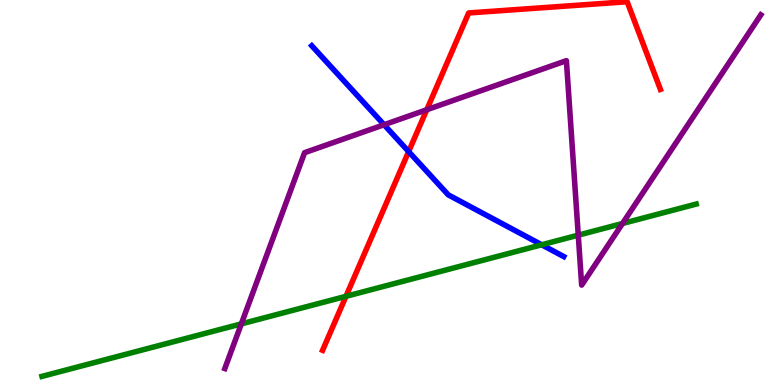[{'lines': ['blue', 'red'], 'intersections': [{'x': 5.27, 'y': 6.06}]}, {'lines': ['green', 'red'], 'intersections': [{'x': 4.46, 'y': 2.3}]}, {'lines': ['purple', 'red'], 'intersections': [{'x': 5.51, 'y': 7.15}]}, {'lines': ['blue', 'green'], 'intersections': [{'x': 6.99, 'y': 3.64}]}, {'lines': ['blue', 'purple'], 'intersections': [{'x': 4.96, 'y': 6.76}]}, {'lines': ['green', 'purple'], 'intersections': [{'x': 3.11, 'y': 1.59}, {'x': 7.46, 'y': 3.89}, {'x': 8.03, 'y': 4.2}]}]